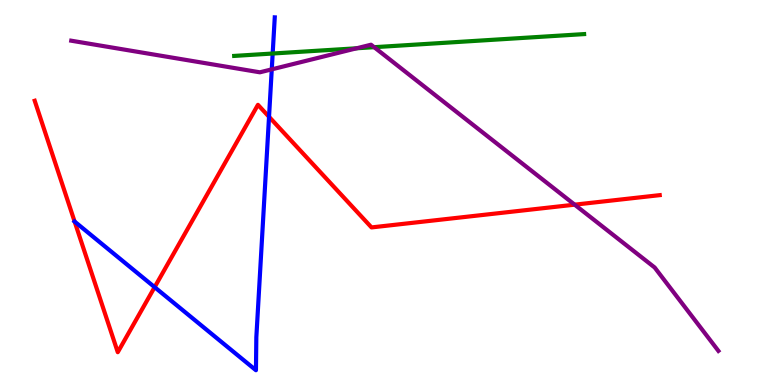[{'lines': ['blue', 'red'], 'intersections': [{'x': 0.963, 'y': 4.25}, {'x': 2.0, 'y': 2.54}, {'x': 3.47, 'y': 6.97}]}, {'lines': ['green', 'red'], 'intersections': []}, {'lines': ['purple', 'red'], 'intersections': [{'x': 7.42, 'y': 4.68}]}, {'lines': ['blue', 'green'], 'intersections': [{'x': 3.52, 'y': 8.61}]}, {'lines': ['blue', 'purple'], 'intersections': [{'x': 3.51, 'y': 8.2}]}, {'lines': ['green', 'purple'], 'intersections': [{'x': 4.6, 'y': 8.75}, {'x': 4.83, 'y': 8.77}]}]